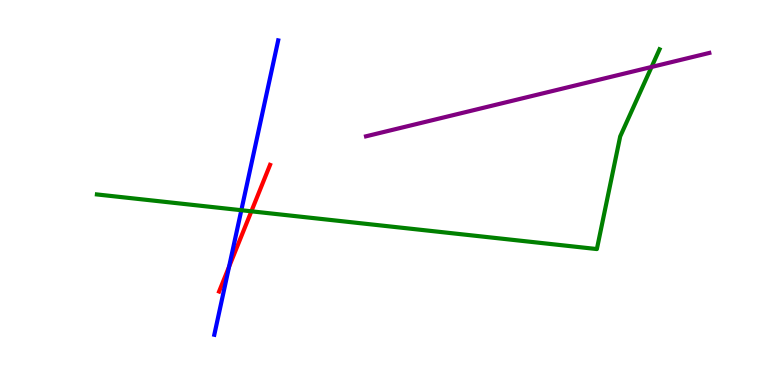[{'lines': ['blue', 'red'], 'intersections': [{'x': 2.96, 'y': 3.07}]}, {'lines': ['green', 'red'], 'intersections': [{'x': 3.24, 'y': 4.51}]}, {'lines': ['purple', 'red'], 'intersections': []}, {'lines': ['blue', 'green'], 'intersections': [{'x': 3.11, 'y': 4.54}]}, {'lines': ['blue', 'purple'], 'intersections': []}, {'lines': ['green', 'purple'], 'intersections': [{'x': 8.41, 'y': 8.26}]}]